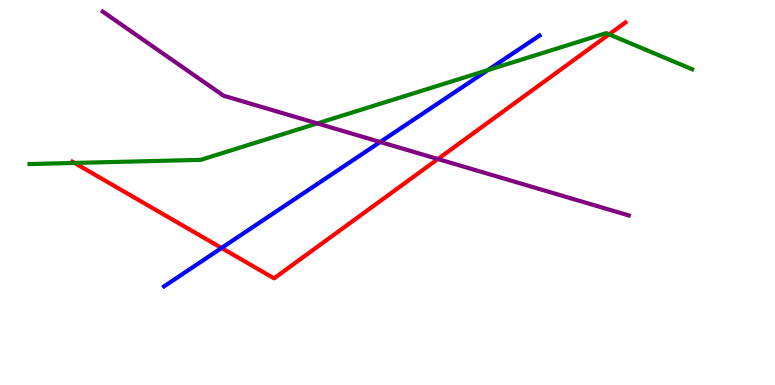[{'lines': ['blue', 'red'], 'intersections': [{'x': 2.86, 'y': 3.56}]}, {'lines': ['green', 'red'], 'intersections': [{'x': 0.962, 'y': 5.77}, {'x': 7.86, 'y': 9.11}]}, {'lines': ['purple', 'red'], 'intersections': [{'x': 5.65, 'y': 5.87}]}, {'lines': ['blue', 'green'], 'intersections': [{'x': 6.29, 'y': 8.18}]}, {'lines': ['blue', 'purple'], 'intersections': [{'x': 4.91, 'y': 6.31}]}, {'lines': ['green', 'purple'], 'intersections': [{'x': 4.09, 'y': 6.79}]}]